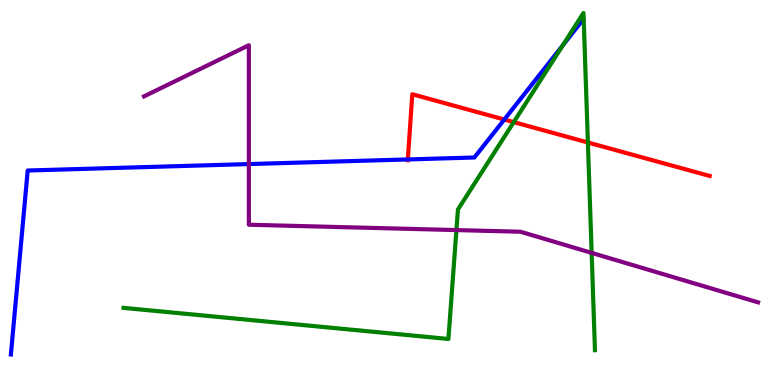[{'lines': ['blue', 'red'], 'intersections': [{'x': 5.26, 'y': 5.86}, {'x': 6.51, 'y': 6.9}]}, {'lines': ['green', 'red'], 'intersections': [{'x': 6.63, 'y': 6.83}, {'x': 7.59, 'y': 6.3}]}, {'lines': ['purple', 'red'], 'intersections': []}, {'lines': ['blue', 'green'], 'intersections': [{'x': 7.26, 'y': 8.82}]}, {'lines': ['blue', 'purple'], 'intersections': [{'x': 3.21, 'y': 5.74}]}, {'lines': ['green', 'purple'], 'intersections': [{'x': 5.89, 'y': 4.02}, {'x': 7.63, 'y': 3.43}]}]